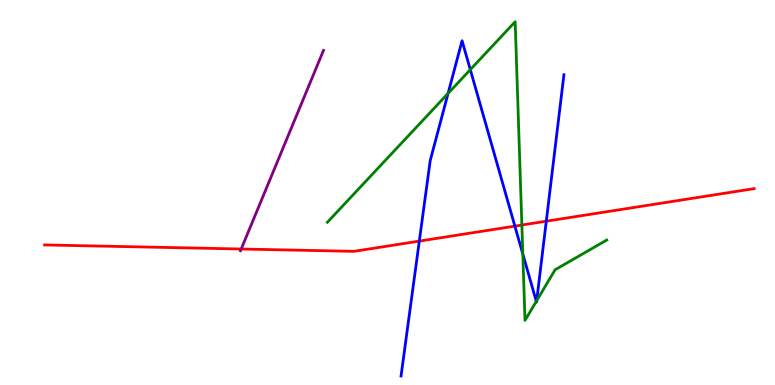[{'lines': ['blue', 'red'], 'intersections': [{'x': 5.41, 'y': 3.74}, {'x': 6.64, 'y': 4.13}, {'x': 7.05, 'y': 4.25}]}, {'lines': ['green', 'red'], 'intersections': [{'x': 6.73, 'y': 4.16}]}, {'lines': ['purple', 'red'], 'intersections': [{'x': 3.11, 'y': 3.53}]}, {'lines': ['blue', 'green'], 'intersections': [{'x': 5.78, 'y': 7.57}, {'x': 6.07, 'y': 8.19}, {'x': 6.75, 'y': 3.4}, {'x': 6.92, 'y': 2.17}, {'x': 6.93, 'y': 2.19}]}, {'lines': ['blue', 'purple'], 'intersections': []}, {'lines': ['green', 'purple'], 'intersections': []}]